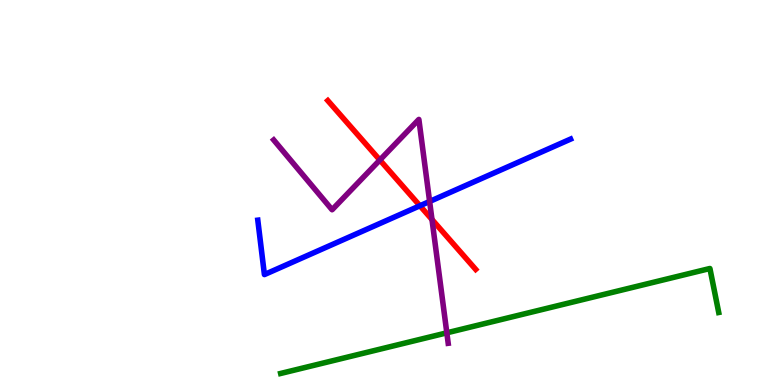[{'lines': ['blue', 'red'], 'intersections': [{'x': 5.42, 'y': 4.66}]}, {'lines': ['green', 'red'], 'intersections': []}, {'lines': ['purple', 'red'], 'intersections': [{'x': 4.9, 'y': 5.84}, {'x': 5.57, 'y': 4.3}]}, {'lines': ['blue', 'green'], 'intersections': []}, {'lines': ['blue', 'purple'], 'intersections': [{'x': 5.54, 'y': 4.77}]}, {'lines': ['green', 'purple'], 'intersections': [{'x': 5.77, 'y': 1.36}]}]